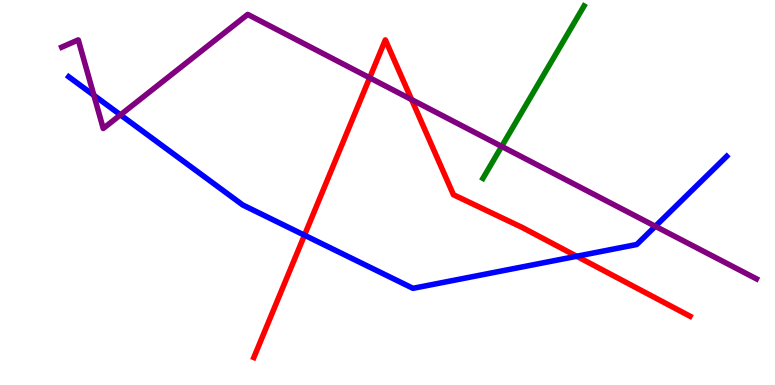[{'lines': ['blue', 'red'], 'intersections': [{'x': 3.93, 'y': 3.89}, {'x': 7.44, 'y': 3.34}]}, {'lines': ['green', 'red'], 'intersections': []}, {'lines': ['purple', 'red'], 'intersections': [{'x': 4.77, 'y': 7.98}, {'x': 5.31, 'y': 7.41}]}, {'lines': ['blue', 'green'], 'intersections': []}, {'lines': ['blue', 'purple'], 'intersections': [{'x': 1.21, 'y': 7.52}, {'x': 1.55, 'y': 7.02}, {'x': 8.46, 'y': 4.12}]}, {'lines': ['green', 'purple'], 'intersections': [{'x': 6.47, 'y': 6.2}]}]